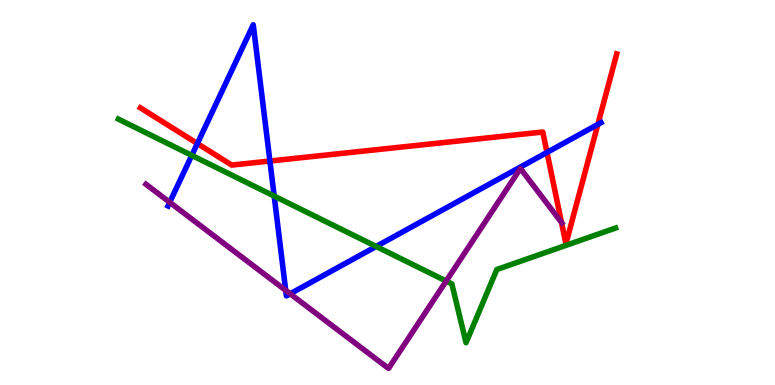[{'lines': ['blue', 'red'], 'intersections': [{'x': 2.55, 'y': 6.27}, {'x': 3.48, 'y': 5.82}, {'x': 7.06, 'y': 6.04}, {'x': 7.71, 'y': 6.77}]}, {'lines': ['green', 'red'], 'intersections': []}, {'lines': ['purple', 'red'], 'intersections': [{'x': 7.25, 'y': 4.22}]}, {'lines': ['blue', 'green'], 'intersections': [{'x': 2.47, 'y': 5.96}, {'x': 3.54, 'y': 4.91}, {'x': 4.85, 'y': 3.6}]}, {'lines': ['blue', 'purple'], 'intersections': [{'x': 2.19, 'y': 4.75}, {'x': 3.69, 'y': 2.46}, {'x': 3.74, 'y': 2.37}]}, {'lines': ['green', 'purple'], 'intersections': [{'x': 5.76, 'y': 2.7}]}]